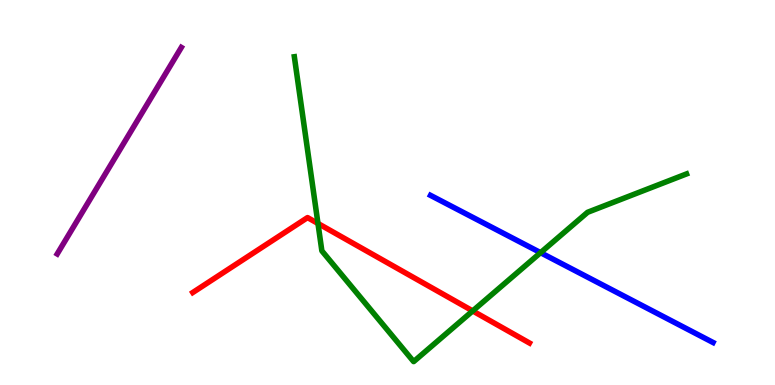[{'lines': ['blue', 'red'], 'intersections': []}, {'lines': ['green', 'red'], 'intersections': [{'x': 4.1, 'y': 4.2}, {'x': 6.1, 'y': 1.92}]}, {'lines': ['purple', 'red'], 'intersections': []}, {'lines': ['blue', 'green'], 'intersections': [{'x': 6.98, 'y': 3.44}]}, {'lines': ['blue', 'purple'], 'intersections': []}, {'lines': ['green', 'purple'], 'intersections': []}]